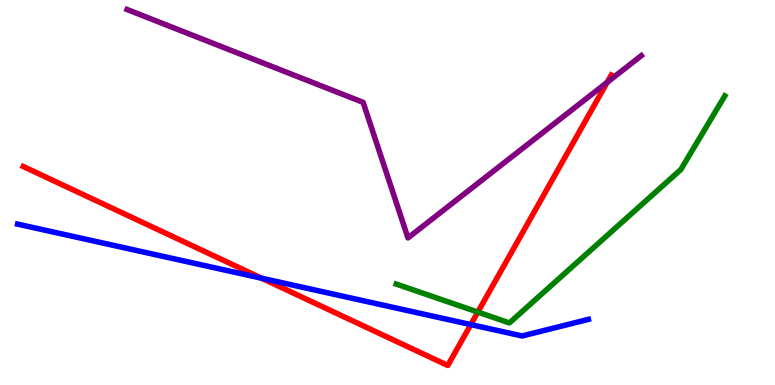[{'lines': ['blue', 'red'], 'intersections': [{'x': 3.38, 'y': 2.77}, {'x': 6.07, 'y': 1.57}]}, {'lines': ['green', 'red'], 'intersections': [{'x': 6.17, 'y': 1.89}]}, {'lines': ['purple', 'red'], 'intersections': [{'x': 7.83, 'y': 7.86}]}, {'lines': ['blue', 'green'], 'intersections': []}, {'lines': ['blue', 'purple'], 'intersections': []}, {'lines': ['green', 'purple'], 'intersections': []}]